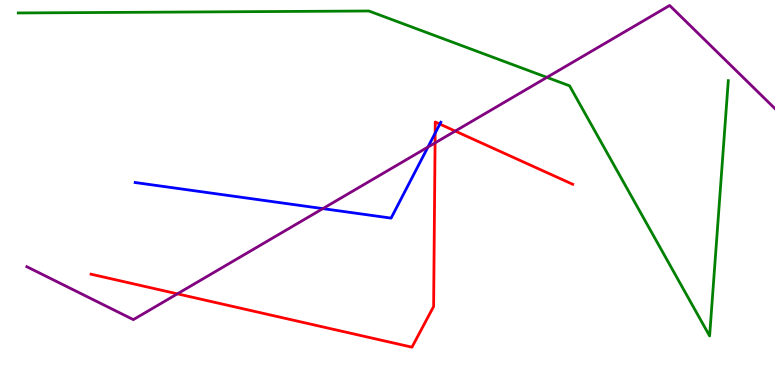[{'lines': ['blue', 'red'], 'intersections': [{'x': 5.62, 'y': 6.54}, {'x': 5.68, 'y': 6.78}]}, {'lines': ['green', 'red'], 'intersections': []}, {'lines': ['purple', 'red'], 'intersections': [{'x': 2.29, 'y': 2.37}, {'x': 5.61, 'y': 6.29}, {'x': 5.87, 'y': 6.6}]}, {'lines': ['blue', 'green'], 'intersections': []}, {'lines': ['blue', 'purple'], 'intersections': [{'x': 4.17, 'y': 4.58}, {'x': 5.52, 'y': 6.18}]}, {'lines': ['green', 'purple'], 'intersections': [{'x': 7.06, 'y': 7.99}]}]